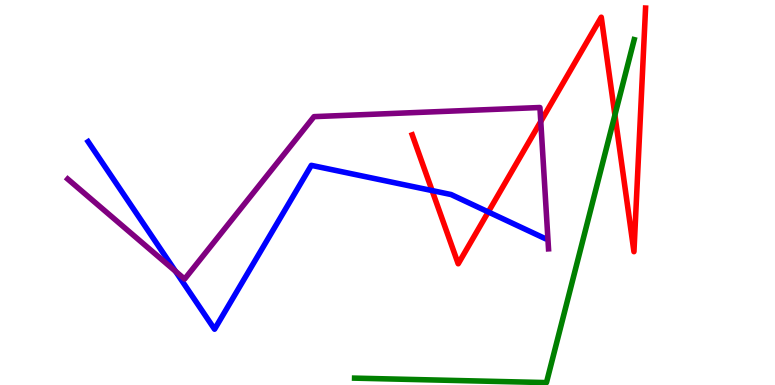[{'lines': ['blue', 'red'], 'intersections': [{'x': 5.58, 'y': 5.05}, {'x': 6.3, 'y': 4.49}]}, {'lines': ['green', 'red'], 'intersections': [{'x': 7.93, 'y': 7.01}]}, {'lines': ['purple', 'red'], 'intersections': [{'x': 6.98, 'y': 6.84}]}, {'lines': ['blue', 'green'], 'intersections': []}, {'lines': ['blue', 'purple'], 'intersections': [{'x': 2.26, 'y': 2.95}]}, {'lines': ['green', 'purple'], 'intersections': []}]